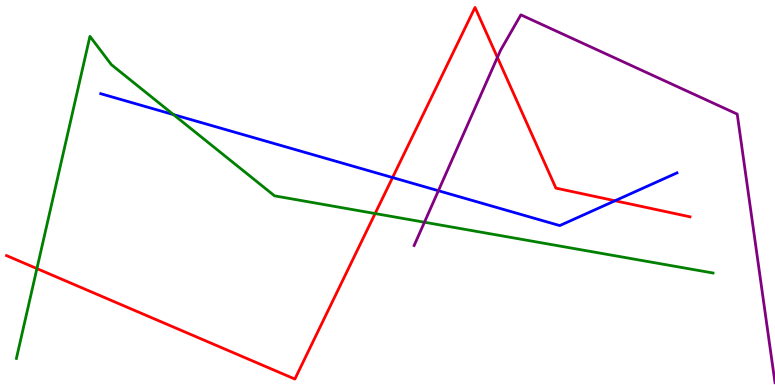[{'lines': ['blue', 'red'], 'intersections': [{'x': 5.07, 'y': 5.39}, {'x': 7.94, 'y': 4.79}]}, {'lines': ['green', 'red'], 'intersections': [{'x': 0.476, 'y': 3.02}, {'x': 4.84, 'y': 4.45}]}, {'lines': ['purple', 'red'], 'intersections': [{'x': 6.42, 'y': 8.51}]}, {'lines': ['blue', 'green'], 'intersections': [{'x': 2.24, 'y': 7.02}]}, {'lines': ['blue', 'purple'], 'intersections': [{'x': 5.66, 'y': 5.05}]}, {'lines': ['green', 'purple'], 'intersections': [{'x': 5.48, 'y': 4.23}]}]